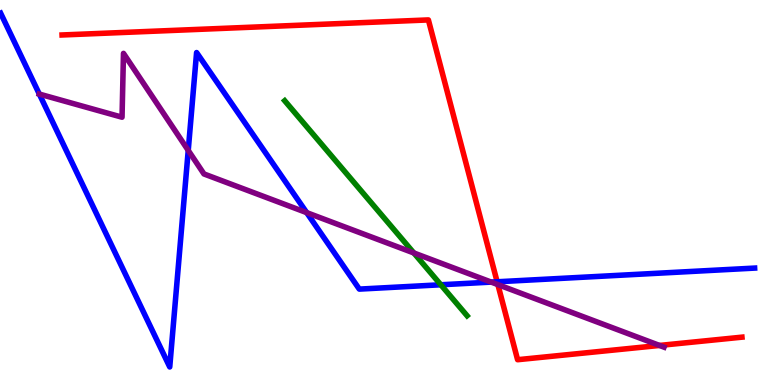[{'lines': ['blue', 'red'], 'intersections': [{'x': 6.41, 'y': 2.68}]}, {'lines': ['green', 'red'], 'intersections': []}, {'lines': ['purple', 'red'], 'intersections': [{'x': 6.42, 'y': 2.61}, {'x': 8.51, 'y': 1.03}]}, {'lines': ['blue', 'green'], 'intersections': [{'x': 5.69, 'y': 2.6}]}, {'lines': ['blue', 'purple'], 'intersections': [{'x': 0.507, 'y': 7.56}, {'x': 2.43, 'y': 6.09}, {'x': 3.96, 'y': 4.48}, {'x': 6.34, 'y': 2.67}]}, {'lines': ['green', 'purple'], 'intersections': [{'x': 5.34, 'y': 3.43}]}]